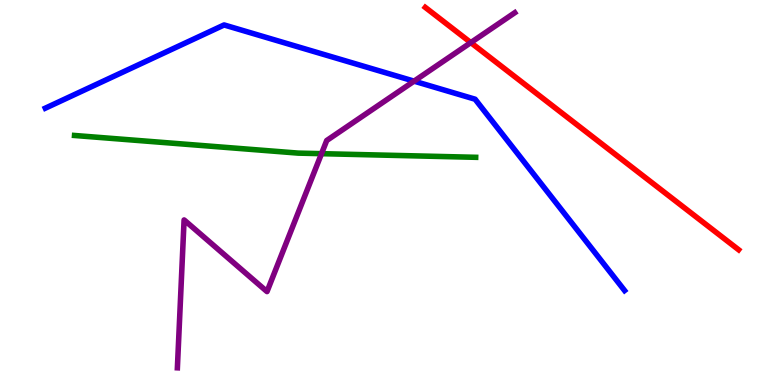[{'lines': ['blue', 'red'], 'intersections': []}, {'lines': ['green', 'red'], 'intersections': []}, {'lines': ['purple', 'red'], 'intersections': [{'x': 6.07, 'y': 8.89}]}, {'lines': ['blue', 'green'], 'intersections': []}, {'lines': ['blue', 'purple'], 'intersections': [{'x': 5.34, 'y': 7.89}]}, {'lines': ['green', 'purple'], 'intersections': [{'x': 4.15, 'y': 6.01}]}]